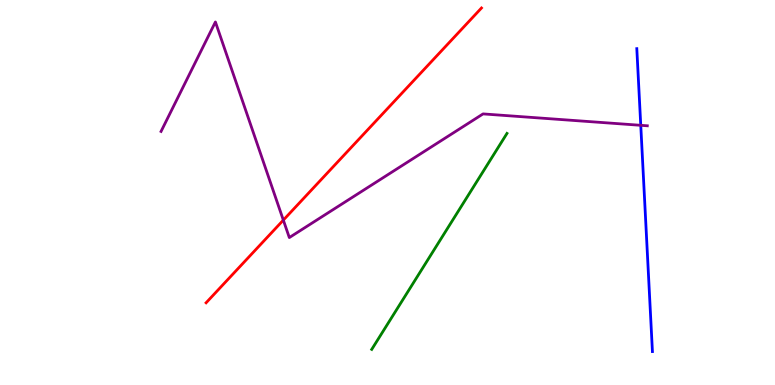[{'lines': ['blue', 'red'], 'intersections': []}, {'lines': ['green', 'red'], 'intersections': []}, {'lines': ['purple', 'red'], 'intersections': [{'x': 3.66, 'y': 4.28}]}, {'lines': ['blue', 'green'], 'intersections': []}, {'lines': ['blue', 'purple'], 'intersections': [{'x': 8.27, 'y': 6.75}]}, {'lines': ['green', 'purple'], 'intersections': []}]